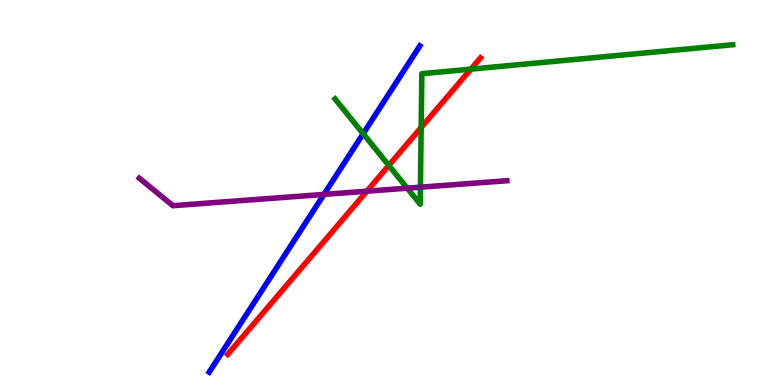[{'lines': ['blue', 'red'], 'intersections': []}, {'lines': ['green', 'red'], 'intersections': [{'x': 5.02, 'y': 5.7}, {'x': 5.43, 'y': 6.69}, {'x': 6.08, 'y': 8.2}]}, {'lines': ['purple', 'red'], 'intersections': [{'x': 4.73, 'y': 5.03}]}, {'lines': ['blue', 'green'], 'intersections': [{'x': 4.69, 'y': 6.53}]}, {'lines': ['blue', 'purple'], 'intersections': [{'x': 4.18, 'y': 4.95}]}, {'lines': ['green', 'purple'], 'intersections': [{'x': 5.25, 'y': 5.11}, {'x': 5.42, 'y': 5.14}]}]